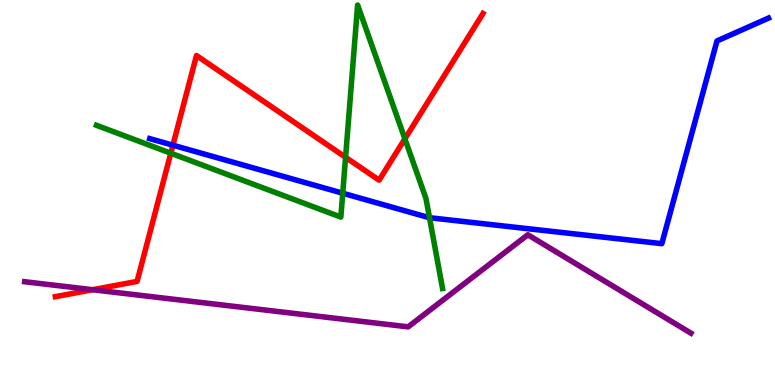[{'lines': ['blue', 'red'], 'intersections': [{'x': 2.23, 'y': 6.23}]}, {'lines': ['green', 'red'], 'intersections': [{'x': 2.2, 'y': 6.02}, {'x': 4.46, 'y': 5.91}, {'x': 5.22, 'y': 6.39}]}, {'lines': ['purple', 'red'], 'intersections': [{'x': 1.19, 'y': 2.47}]}, {'lines': ['blue', 'green'], 'intersections': [{'x': 4.42, 'y': 4.98}, {'x': 5.54, 'y': 4.35}]}, {'lines': ['blue', 'purple'], 'intersections': []}, {'lines': ['green', 'purple'], 'intersections': []}]